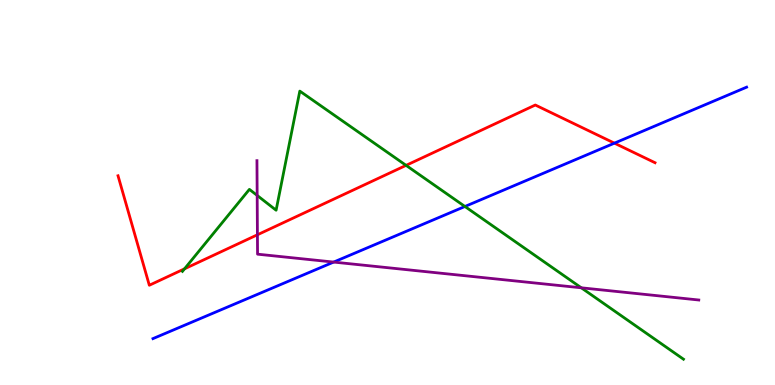[{'lines': ['blue', 'red'], 'intersections': [{'x': 7.93, 'y': 6.28}]}, {'lines': ['green', 'red'], 'intersections': [{'x': 2.38, 'y': 3.02}, {'x': 5.24, 'y': 5.7}]}, {'lines': ['purple', 'red'], 'intersections': [{'x': 3.32, 'y': 3.9}]}, {'lines': ['blue', 'green'], 'intersections': [{'x': 6.0, 'y': 4.64}]}, {'lines': ['blue', 'purple'], 'intersections': [{'x': 4.31, 'y': 3.19}]}, {'lines': ['green', 'purple'], 'intersections': [{'x': 3.32, 'y': 4.92}, {'x': 7.5, 'y': 2.52}]}]